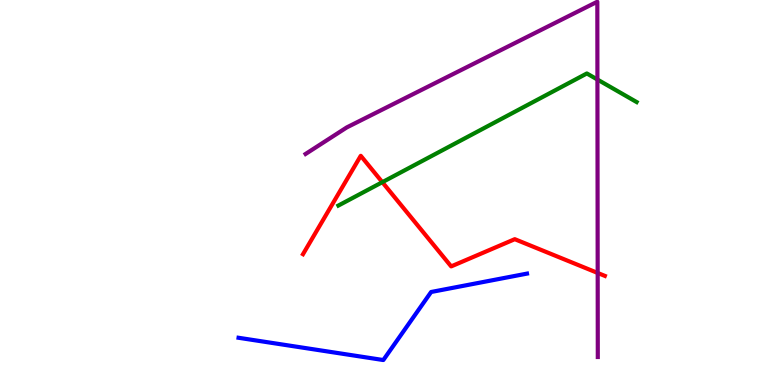[{'lines': ['blue', 'red'], 'intersections': []}, {'lines': ['green', 'red'], 'intersections': [{'x': 4.93, 'y': 5.27}]}, {'lines': ['purple', 'red'], 'intersections': [{'x': 7.71, 'y': 2.91}]}, {'lines': ['blue', 'green'], 'intersections': []}, {'lines': ['blue', 'purple'], 'intersections': []}, {'lines': ['green', 'purple'], 'intersections': [{'x': 7.71, 'y': 7.93}]}]